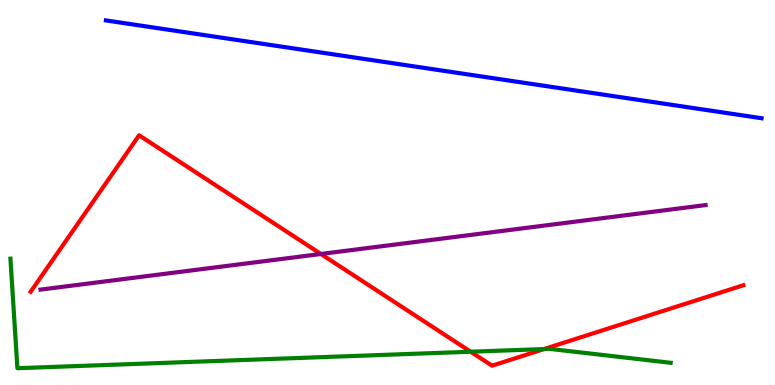[{'lines': ['blue', 'red'], 'intersections': []}, {'lines': ['green', 'red'], 'intersections': [{'x': 6.07, 'y': 0.864}, {'x': 7.02, 'y': 0.934}]}, {'lines': ['purple', 'red'], 'intersections': [{'x': 4.14, 'y': 3.4}]}, {'lines': ['blue', 'green'], 'intersections': []}, {'lines': ['blue', 'purple'], 'intersections': []}, {'lines': ['green', 'purple'], 'intersections': []}]